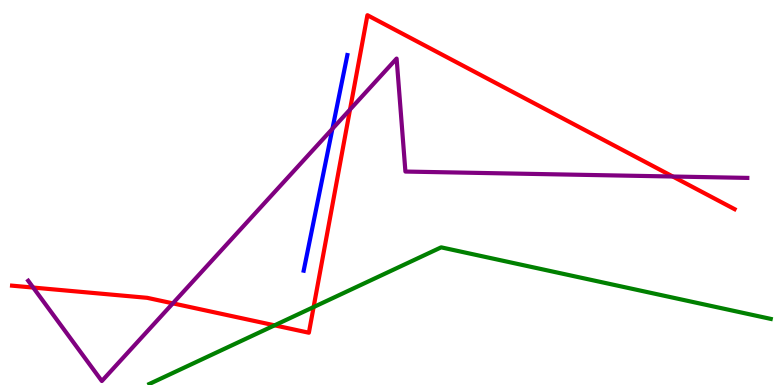[{'lines': ['blue', 'red'], 'intersections': []}, {'lines': ['green', 'red'], 'intersections': [{'x': 3.54, 'y': 1.55}, {'x': 4.05, 'y': 2.02}]}, {'lines': ['purple', 'red'], 'intersections': [{'x': 0.428, 'y': 2.53}, {'x': 2.23, 'y': 2.12}, {'x': 4.52, 'y': 7.15}, {'x': 8.68, 'y': 5.42}]}, {'lines': ['blue', 'green'], 'intersections': []}, {'lines': ['blue', 'purple'], 'intersections': [{'x': 4.29, 'y': 6.65}]}, {'lines': ['green', 'purple'], 'intersections': []}]